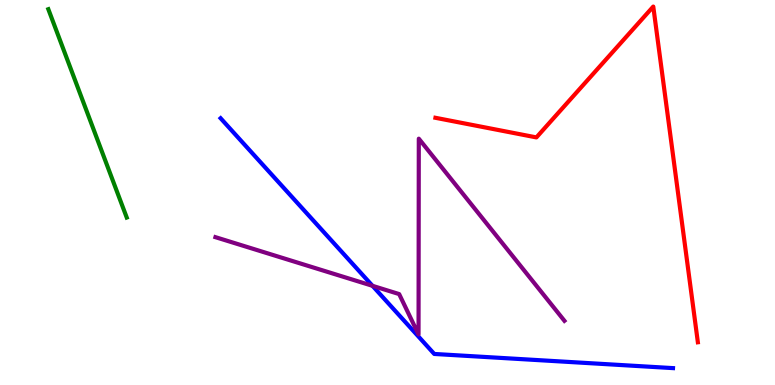[{'lines': ['blue', 'red'], 'intersections': []}, {'lines': ['green', 'red'], 'intersections': []}, {'lines': ['purple', 'red'], 'intersections': []}, {'lines': ['blue', 'green'], 'intersections': []}, {'lines': ['blue', 'purple'], 'intersections': [{'x': 4.81, 'y': 2.58}]}, {'lines': ['green', 'purple'], 'intersections': []}]